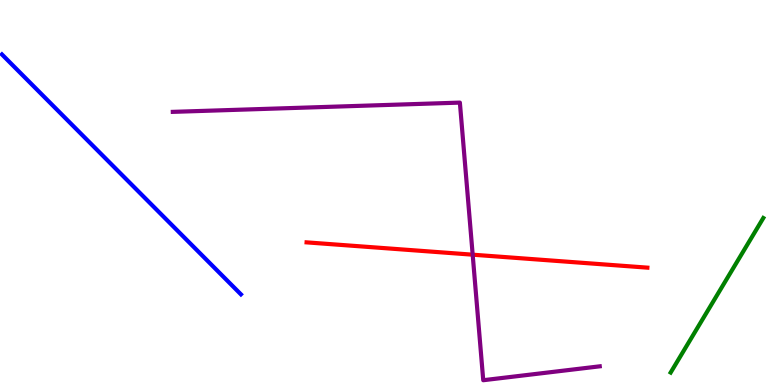[{'lines': ['blue', 'red'], 'intersections': []}, {'lines': ['green', 'red'], 'intersections': []}, {'lines': ['purple', 'red'], 'intersections': [{'x': 6.1, 'y': 3.38}]}, {'lines': ['blue', 'green'], 'intersections': []}, {'lines': ['blue', 'purple'], 'intersections': []}, {'lines': ['green', 'purple'], 'intersections': []}]